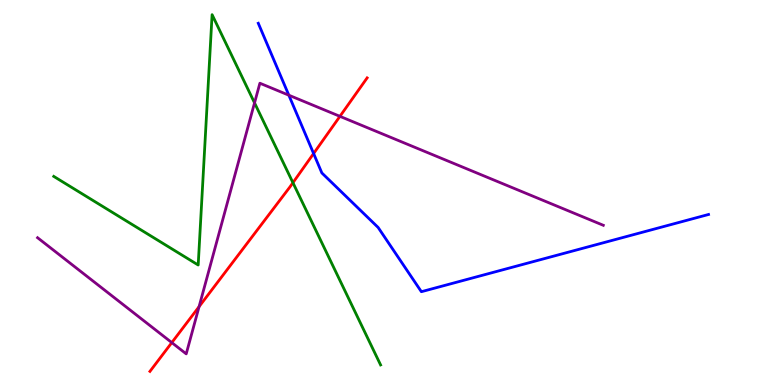[{'lines': ['blue', 'red'], 'intersections': [{'x': 4.05, 'y': 6.01}]}, {'lines': ['green', 'red'], 'intersections': [{'x': 3.78, 'y': 5.25}]}, {'lines': ['purple', 'red'], 'intersections': [{'x': 2.22, 'y': 1.1}, {'x': 2.57, 'y': 2.03}, {'x': 4.39, 'y': 6.98}]}, {'lines': ['blue', 'green'], 'intersections': []}, {'lines': ['blue', 'purple'], 'intersections': [{'x': 3.73, 'y': 7.53}]}, {'lines': ['green', 'purple'], 'intersections': [{'x': 3.28, 'y': 7.33}]}]